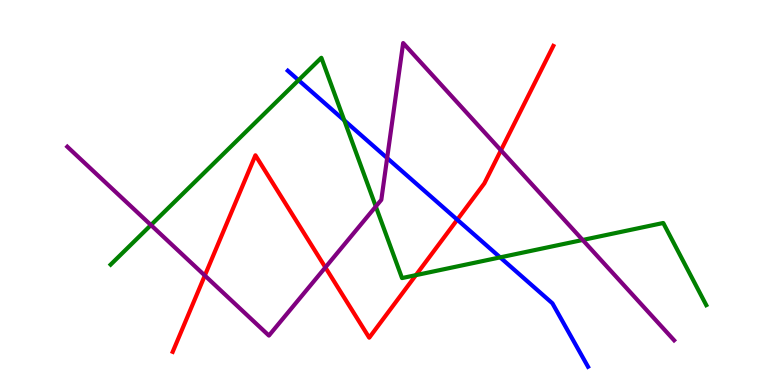[{'lines': ['blue', 'red'], 'intersections': [{'x': 5.9, 'y': 4.29}]}, {'lines': ['green', 'red'], 'intersections': [{'x': 5.37, 'y': 2.85}]}, {'lines': ['purple', 'red'], 'intersections': [{'x': 2.64, 'y': 2.84}, {'x': 4.2, 'y': 3.05}, {'x': 6.46, 'y': 6.1}]}, {'lines': ['blue', 'green'], 'intersections': [{'x': 3.85, 'y': 7.92}, {'x': 4.44, 'y': 6.87}, {'x': 6.45, 'y': 3.31}]}, {'lines': ['blue', 'purple'], 'intersections': [{'x': 5.0, 'y': 5.89}]}, {'lines': ['green', 'purple'], 'intersections': [{'x': 1.95, 'y': 4.15}, {'x': 4.85, 'y': 4.64}, {'x': 7.52, 'y': 3.77}]}]